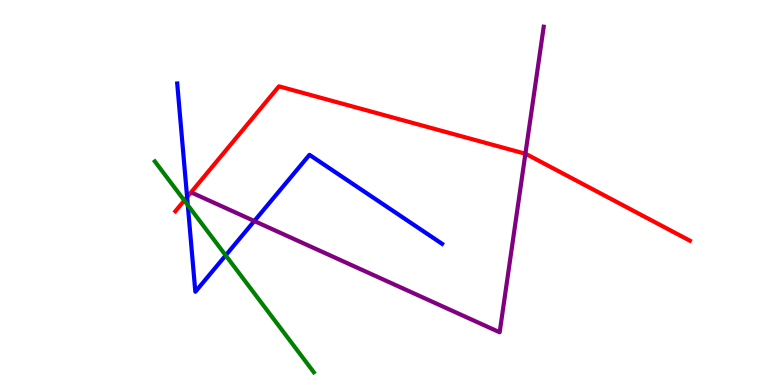[{'lines': ['blue', 'red'], 'intersections': [{'x': 2.41, 'y': 4.88}]}, {'lines': ['green', 'red'], 'intersections': [{'x': 2.38, 'y': 4.79}]}, {'lines': ['purple', 'red'], 'intersections': [{'x': 6.78, 'y': 6.01}]}, {'lines': ['blue', 'green'], 'intersections': [{'x': 2.42, 'y': 4.67}, {'x': 2.91, 'y': 3.37}]}, {'lines': ['blue', 'purple'], 'intersections': [{'x': 3.28, 'y': 4.26}]}, {'lines': ['green', 'purple'], 'intersections': []}]